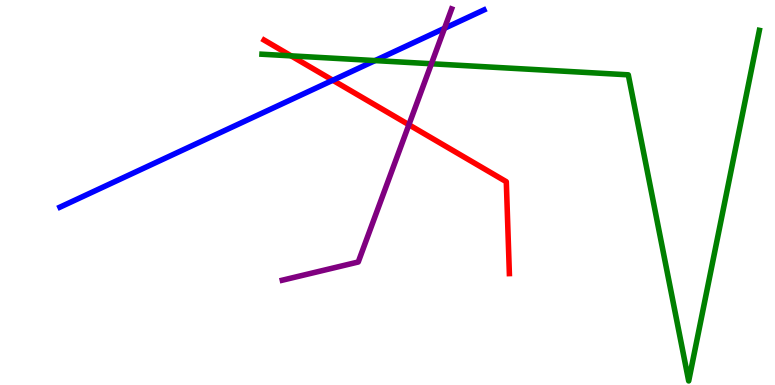[{'lines': ['blue', 'red'], 'intersections': [{'x': 4.29, 'y': 7.92}]}, {'lines': ['green', 'red'], 'intersections': [{'x': 3.76, 'y': 8.55}]}, {'lines': ['purple', 'red'], 'intersections': [{'x': 5.28, 'y': 6.76}]}, {'lines': ['blue', 'green'], 'intersections': [{'x': 4.84, 'y': 8.43}]}, {'lines': ['blue', 'purple'], 'intersections': [{'x': 5.74, 'y': 9.27}]}, {'lines': ['green', 'purple'], 'intersections': [{'x': 5.57, 'y': 8.34}]}]